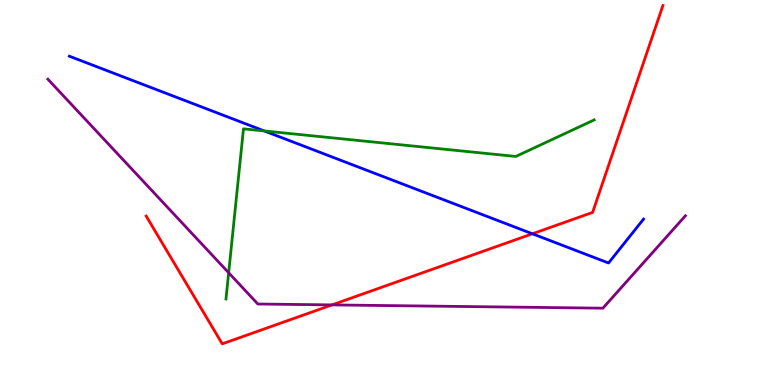[{'lines': ['blue', 'red'], 'intersections': [{'x': 6.87, 'y': 3.93}]}, {'lines': ['green', 'red'], 'intersections': []}, {'lines': ['purple', 'red'], 'intersections': [{'x': 4.28, 'y': 2.08}]}, {'lines': ['blue', 'green'], 'intersections': [{'x': 3.41, 'y': 6.6}]}, {'lines': ['blue', 'purple'], 'intersections': []}, {'lines': ['green', 'purple'], 'intersections': [{'x': 2.95, 'y': 2.92}]}]